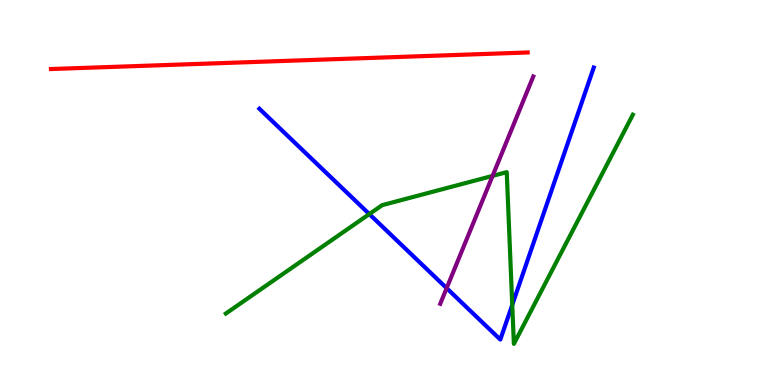[{'lines': ['blue', 'red'], 'intersections': []}, {'lines': ['green', 'red'], 'intersections': []}, {'lines': ['purple', 'red'], 'intersections': []}, {'lines': ['blue', 'green'], 'intersections': [{'x': 4.77, 'y': 4.44}, {'x': 6.61, 'y': 2.08}]}, {'lines': ['blue', 'purple'], 'intersections': [{'x': 5.76, 'y': 2.52}]}, {'lines': ['green', 'purple'], 'intersections': [{'x': 6.36, 'y': 5.43}]}]